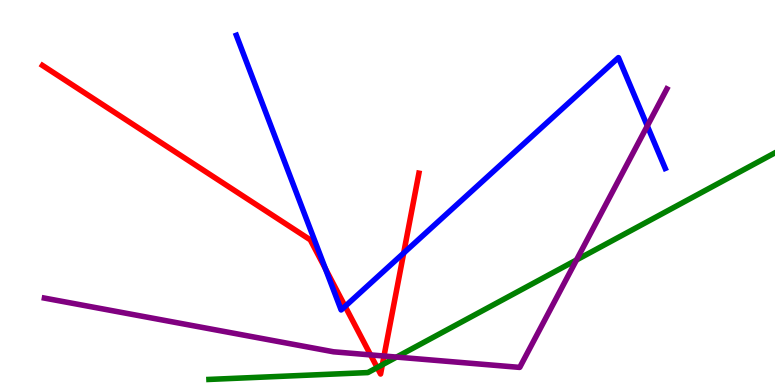[{'lines': ['blue', 'red'], 'intersections': [{'x': 4.2, 'y': 3.02}, {'x': 4.45, 'y': 2.04}, {'x': 5.21, 'y': 3.43}]}, {'lines': ['green', 'red'], 'intersections': [{'x': 4.87, 'y': 0.454}, {'x': 4.93, 'y': 0.526}]}, {'lines': ['purple', 'red'], 'intersections': [{'x': 4.78, 'y': 0.782}, {'x': 4.96, 'y': 0.752}]}, {'lines': ['blue', 'green'], 'intersections': []}, {'lines': ['blue', 'purple'], 'intersections': [{'x': 8.35, 'y': 6.73}]}, {'lines': ['green', 'purple'], 'intersections': [{'x': 5.12, 'y': 0.725}, {'x': 7.44, 'y': 3.25}]}]